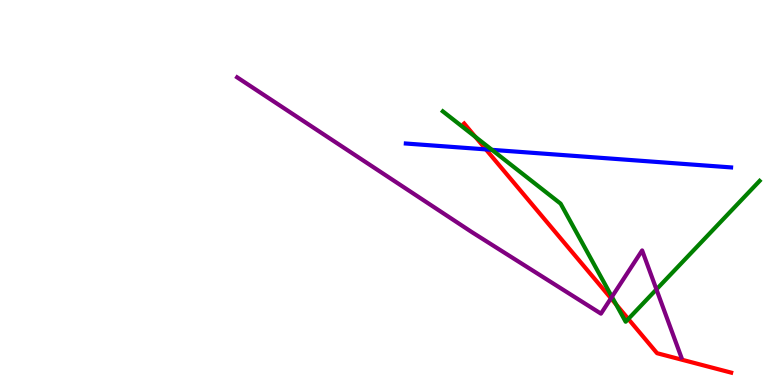[{'lines': ['blue', 'red'], 'intersections': [{'x': 6.27, 'y': 6.12}]}, {'lines': ['green', 'red'], 'intersections': [{'x': 6.13, 'y': 6.45}, {'x': 7.95, 'y': 2.09}, {'x': 8.11, 'y': 1.72}]}, {'lines': ['purple', 'red'], 'intersections': [{'x': 7.88, 'y': 2.25}]}, {'lines': ['blue', 'green'], 'intersections': [{'x': 6.35, 'y': 6.11}]}, {'lines': ['blue', 'purple'], 'intersections': []}, {'lines': ['green', 'purple'], 'intersections': [{'x': 7.9, 'y': 2.29}, {'x': 8.47, 'y': 2.48}]}]